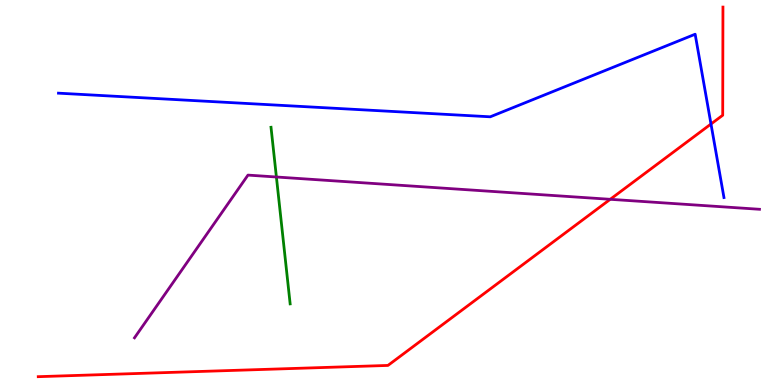[{'lines': ['blue', 'red'], 'intersections': [{'x': 9.17, 'y': 6.78}]}, {'lines': ['green', 'red'], 'intersections': []}, {'lines': ['purple', 'red'], 'intersections': [{'x': 7.87, 'y': 4.82}]}, {'lines': ['blue', 'green'], 'intersections': []}, {'lines': ['blue', 'purple'], 'intersections': []}, {'lines': ['green', 'purple'], 'intersections': [{'x': 3.57, 'y': 5.4}]}]